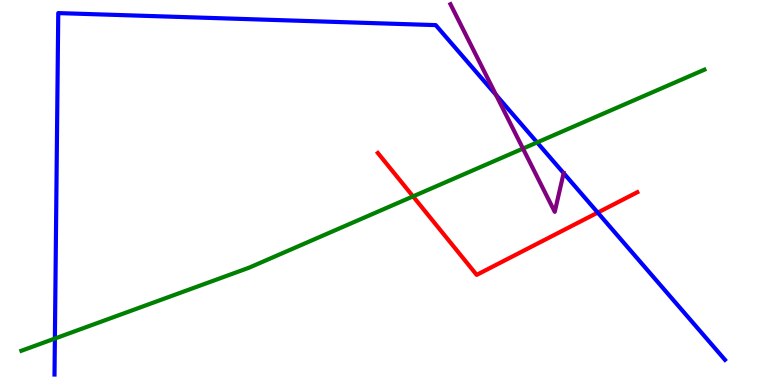[{'lines': ['blue', 'red'], 'intersections': [{'x': 7.71, 'y': 4.48}]}, {'lines': ['green', 'red'], 'intersections': [{'x': 5.33, 'y': 4.9}]}, {'lines': ['purple', 'red'], 'intersections': []}, {'lines': ['blue', 'green'], 'intersections': [{'x': 0.708, 'y': 1.21}, {'x': 6.93, 'y': 6.3}]}, {'lines': ['blue', 'purple'], 'intersections': [{'x': 6.4, 'y': 7.54}, {'x': 7.27, 'y': 5.5}]}, {'lines': ['green', 'purple'], 'intersections': [{'x': 6.75, 'y': 6.14}]}]